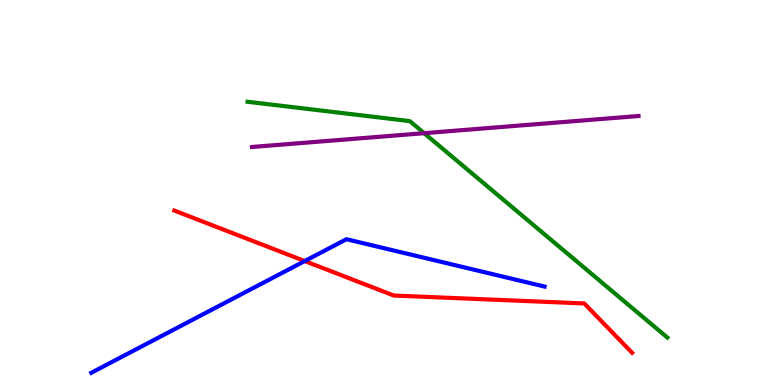[{'lines': ['blue', 'red'], 'intersections': [{'x': 3.93, 'y': 3.22}]}, {'lines': ['green', 'red'], 'intersections': []}, {'lines': ['purple', 'red'], 'intersections': []}, {'lines': ['blue', 'green'], 'intersections': []}, {'lines': ['blue', 'purple'], 'intersections': []}, {'lines': ['green', 'purple'], 'intersections': [{'x': 5.47, 'y': 6.54}]}]